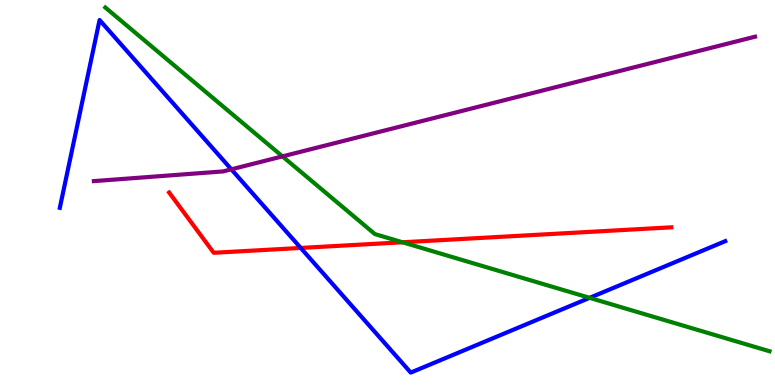[{'lines': ['blue', 'red'], 'intersections': [{'x': 3.88, 'y': 3.56}]}, {'lines': ['green', 'red'], 'intersections': [{'x': 5.19, 'y': 3.71}]}, {'lines': ['purple', 'red'], 'intersections': []}, {'lines': ['blue', 'green'], 'intersections': [{'x': 7.61, 'y': 2.26}]}, {'lines': ['blue', 'purple'], 'intersections': [{'x': 2.99, 'y': 5.6}]}, {'lines': ['green', 'purple'], 'intersections': [{'x': 3.64, 'y': 5.94}]}]